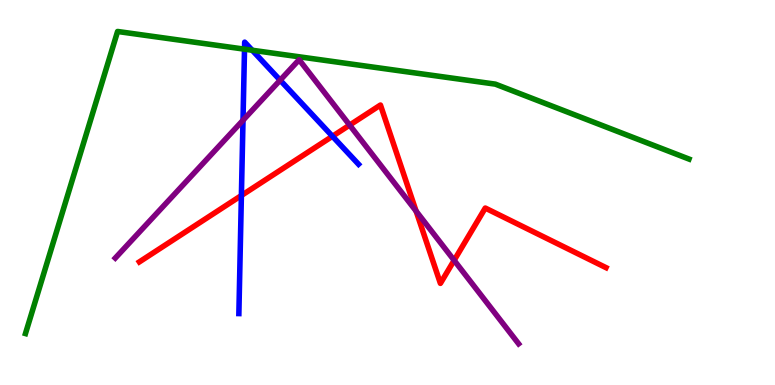[{'lines': ['blue', 'red'], 'intersections': [{'x': 3.11, 'y': 4.92}, {'x': 4.29, 'y': 6.46}]}, {'lines': ['green', 'red'], 'intersections': []}, {'lines': ['purple', 'red'], 'intersections': [{'x': 4.51, 'y': 6.75}, {'x': 5.37, 'y': 4.52}, {'x': 5.86, 'y': 3.24}]}, {'lines': ['blue', 'green'], 'intersections': [{'x': 3.16, 'y': 8.72}, {'x': 3.25, 'y': 8.69}]}, {'lines': ['blue', 'purple'], 'intersections': [{'x': 3.14, 'y': 6.88}, {'x': 3.61, 'y': 7.92}]}, {'lines': ['green', 'purple'], 'intersections': []}]